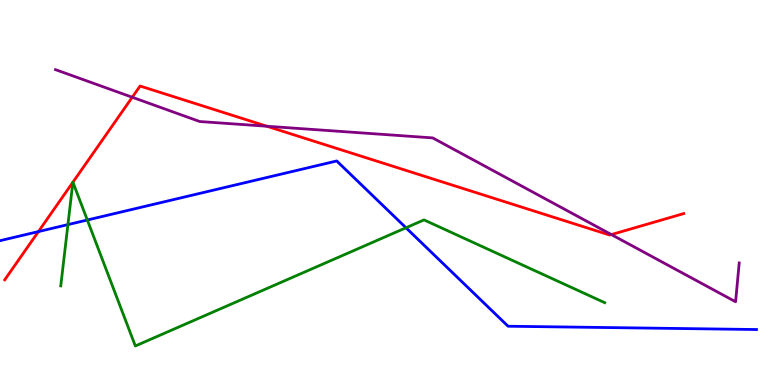[{'lines': ['blue', 'red'], 'intersections': [{'x': 0.496, 'y': 3.98}]}, {'lines': ['green', 'red'], 'intersections': [{'x': 0.94, 'y': 5.27}, {'x': 0.941, 'y': 5.27}]}, {'lines': ['purple', 'red'], 'intersections': [{'x': 1.71, 'y': 7.47}, {'x': 3.44, 'y': 6.72}, {'x': 7.89, 'y': 3.91}]}, {'lines': ['blue', 'green'], 'intersections': [{'x': 0.876, 'y': 4.17}, {'x': 1.13, 'y': 4.29}, {'x': 5.24, 'y': 4.08}]}, {'lines': ['blue', 'purple'], 'intersections': []}, {'lines': ['green', 'purple'], 'intersections': []}]